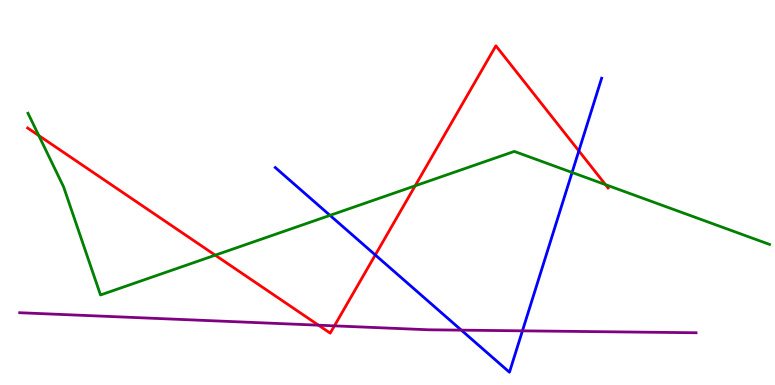[{'lines': ['blue', 'red'], 'intersections': [{'x': 4.84, 'y': 3.38}, {'x': 7.47, 'y': 6.08}]}, {'lines': ['green', 'red'], 'intersections': [{'x': 0.5, 'y': 6.48}, {'x': 2.78, 'y': 3.37}, {'x': 5.36, 'y': 5.17}, {'x': 7.81, 'y': 5.2}]}, {'lines': ['purple', 'red'], 'intersections': [{'x': 4.11, 'y': 1.55}, {'x': 4.31, 'y': 1.54}]}, {'lines': ['blue', 'green'], 'intersections': [{'x': 4.26, 'y': 4.41}, {'x': 7.38, 'y': 5.52}]}, {'lines': ['blue', 'purple'], 'intersections': [{'x': 5.95, 'y': 1.42}, {'x': 6.74, 'y': 1.41}]}, {'lines': ['green', 'purple'], 'intersections': []}]